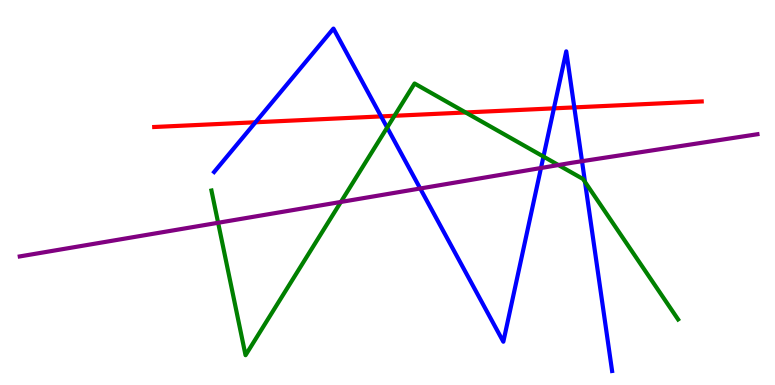[{'lines': ['blue', 'red'], 'intersections': [{'x': 3.3, 'y': 6.82}, {'x': 4.92, 'y': 6.98}, {'x': 7.15, 'y': 7.19}, {'x': 7.41, 'y': 7.21}]}, {'lines': ['green', 'red'], 'intersections': [{'x': 5.09, 'y': 6.99}, {'x': 6.01, 'y': 7.08}]}, {'lines': ['purple', 'red'], 'intersections': []}, {'lines': ['blue', 'green'], 'intersections': [{'x': 5.0, 'y': 6.69}, {'x': 7.01, 'y': 5.93}, {'x': 7.55, 'y': 5.28}]}, {'lines': ['blue', 'purple'], 'intersections': [{'x': 5.42, 'y': 5.1}, {'x': 6.98, 'y': 5.64}, {'x': 7.51, 'y': 5.81}]}, {'lines': ['green', 'purple'], 'intersections': [{'x': 2.81, 'y': 4.21}, {'x': 4.4, 'y': 4.75}, {'x': 7.21, 'y': 5.71}]}]